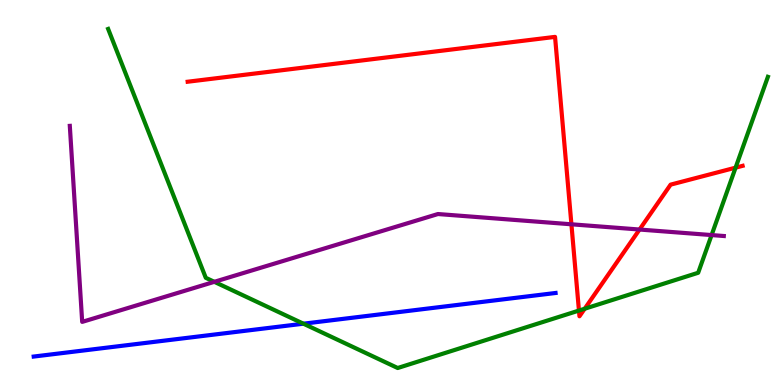[{'lines': ['blue', 'red'], 'intersections': []}, {'lines': ['green', 'red'], 'intersections': [{'x': 7.47, 'y': 1.93}, {'x': 7.54, 'y': 1.98}, {'x': 9.49, 'y': 5.65}]}, {'lines': ['purple', 'red'], 'intersections': [{'x': 7.37, 'y': 4.17}, {'x': 8.25, 'y': 4.04}]}, {'lines': ['blue', 'green'], 'intersections': [{'x': 3.92, 'y': 1.59}]}, {'lines': ['blue', 'purple'], 'intersections': []}, {'lines': ['green', 'purple'], 'intersections': [{'x': 2.77, 'y': 2.68}, {'x': 9.18, 'y': 3.89}]}]